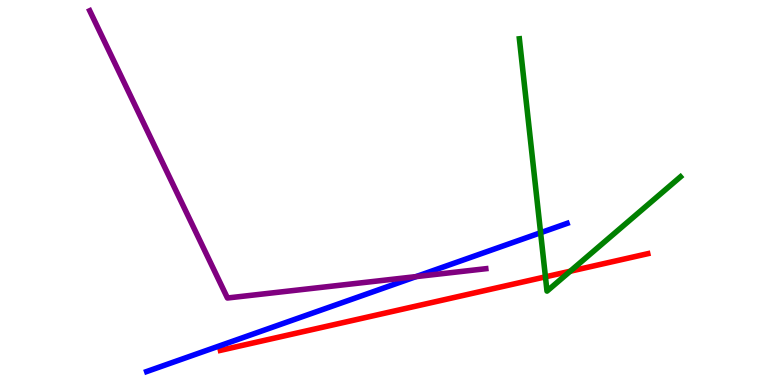[{'lines': ['blue', 'red'], 'intersections': []}, {'lines': ['green', 'red'], 'intersections': [{'x': 7.04, 'y': 2.81}, {'x': 7.36, 'y': 2.95}]}, {'lines': ['purple', 'red'], 'intersections': []}, {'lines': ['blue', 'green'], 'intersections': [{'x': 6.98, 'y': 3.96}]}, {'lines': ['blue', 'purple'], 'intersections': [{'x': 5.37, 'y': 2.82}]}, {'lines': ['green', 'purple'], 'intersections': []}]